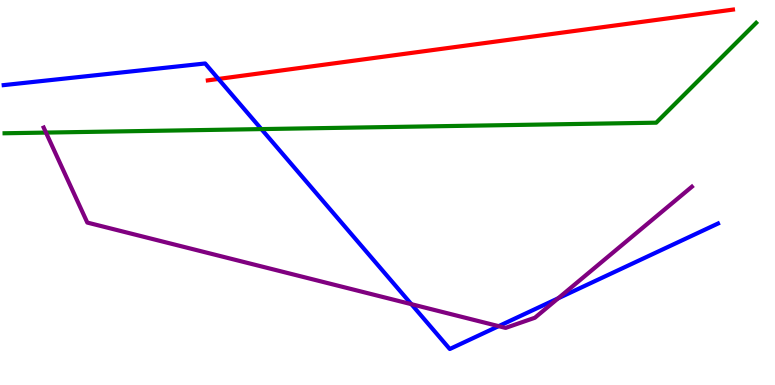[{'lines': ['blue', 'red'], 'intersections': [{'x': 2.82, 'y': 7.95}]}, {'lines': ['green', 'red'], 'intersections': []}, {'lines': ['purple', 'red'], 'intersections': []}, {'lines': ['blue', 'green'], 'intersections': [{'x': 3.37, 'y': 6.65}]}, {'lines': ['blue', 'purple'], 'intersections': [{'x': 5.31, 'y': 2.1}, {'x': 6.43, 'y': 1.53}, {'x': 7.2, 'y': 2.25}]}, {'lines': ['green', 'purple'], 'intersections': [{'x': 0.593, 'y': 6.56}]}]